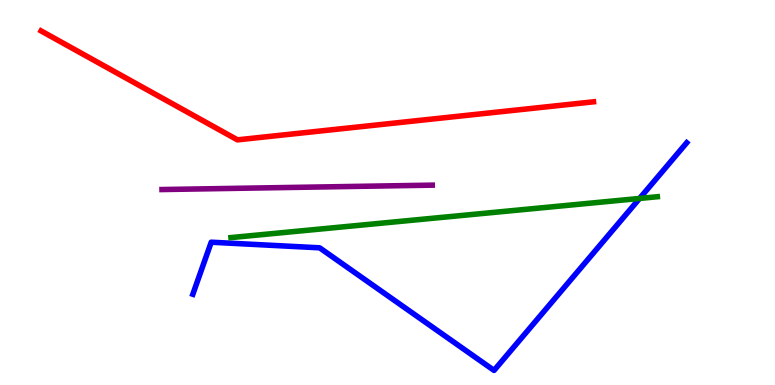[{'lines': ['blue', 'red'], 'intersections': []}, {'lines': ['green', 'red'], 'intersections': []}, {'lines': ['purple', 'red'], 'intersections': []}, {'lines': ['blue', 'green'], 'intersections': [{'x': 8.25, 'y': 4.85}]}, {'lines': ['blue', 'purple'], 'intersections': []}, {'lines': ['green', 'purple'], 'intersections': []}]